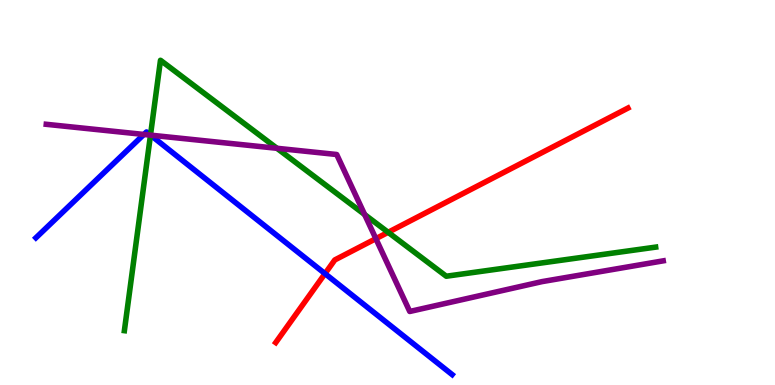[{'lines': ['blue', 'red'], 'intersections': [{'x': 4.19, 'y': 2.89}]}, {'lines': ['green', 'red'], 'intersections': [{'x': 5.01, 'y': 3.97}]}, {'lines': ['purple', 'red'], 'intersections': [{'x': 4.85, 'y': 3.8}]}, {'lines': ['blue', 'green'], 'intersections': [{'x': 1.94, 'y': 6.49}]}, {'lines': ['blue', 'purple'], 'intersections': [{'x': 1.86, 'y': 6.51}, {'x': 1.94, 'y': 6.49}]}, {'lines': ['green', 'purple'], 'intersections': [{'x': 1.94, 'y': 6.49}, {'x': 3.57, 'y': 6.15}, {'x': 4.71, 'y': 4.43}]}]